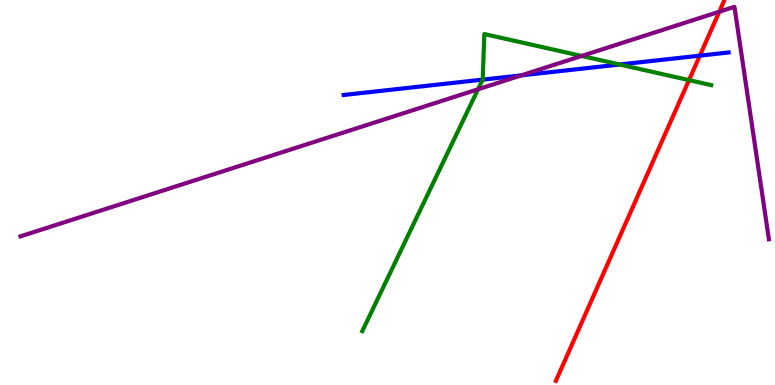[{'lines': ['blue', 'red'], 'intersections': [{'x': 9.03, 'y': 8.55}]}, {'lines': ['green', 'red'], 'intersections': [{'x': 8.89, 'y': 7.92}]}, {'lines': ['purple', 'red'], 'intersections': [{'x': 9.28, 'y': 9.7}]}, {'lines': ['blue', 'green'], 'intersections': [{'x': 6.23, 'y': 7.93}, {'x': 8.0, 'y': 8.32}]}, {'lines': ['blue', 'purple'], 'intersections': [{'x': 6.73, 'y': 8.04}]}, {'lines': ['green', 'purple'], 'intersections': [{'x': 6.17, 'y': 7.68}, {'x': 7.51, 'y': 8.55}]}]